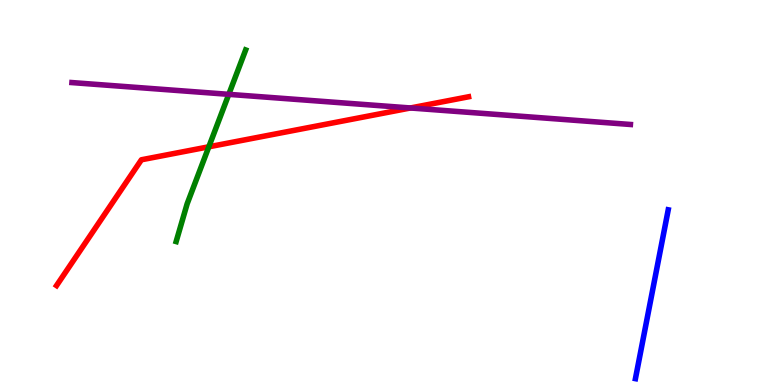[{'lines': ['blue', 'red'], 'intersections': []}, {'lines': ['green', 'red'], 'intersections': [{'x': 2.69, 'y': 6.19}]}, {'lines': ['purple', 'red'], 'intersections': [{'x': 5.3, 'y': 7.2}]}, {'lines': ['blue', 'green'], 'intersections': []}, {'lines': ['blue', 'purple'], 'intersections': []}, {'lines': ['green', 'purple'], 'intersections': [{'x': 2.95, 'y': 7.55}]}]